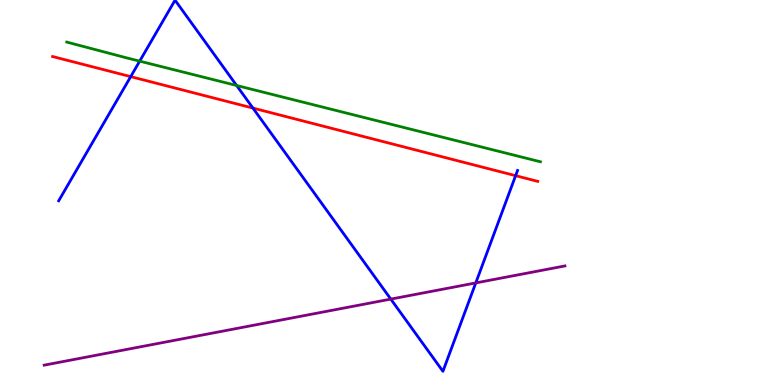[{'lines': ['blue', 'red'], 'intersections': [{'x': 1.69, 'y': 8.01}, {'x': 3.26, 'y': 7.19}, {'x': 6.65, 'y': 5.44}]}, {'lines': ['green', 'red'], 'intersections': []}, {'lines': ['purple', 'red'], 'intersections': []}, {'lines': ['blue', 'green'], 'intersections': [{'x': 1.8, 'y': 8.41}, {'x': 3.05, 'y': 7.78}]}, {'lines': ['blue', 'purple'], 'intersections': [{'x': 5.04, 'y': 2.23}, {'x': 6.14, 'y': 2.65}]}, {'lines': ['green', 'purple'], 'intersections': []}]